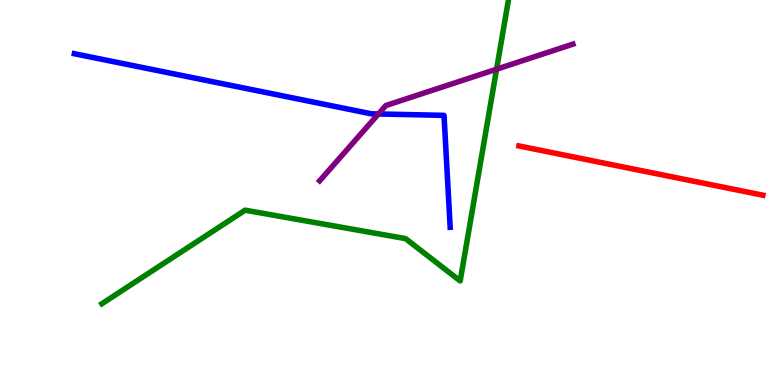[{'lines': ['blue', 'red'], 'intersections': []}, {'lines': ['green', 'red'], 'intersections': []}, {'lines': ['purple', 'red'], 'intersections': []}, {'lines': ['blue', 'green'], 'intersections': []}, {'lines': ['blue', 'purple'], 'intersections': [{'x': 4.88, 'y': 7.04}]}, {'lines': ['green', 'purple'], 'intersections': [{'x': 6.41, 'y': 8.2}]}]